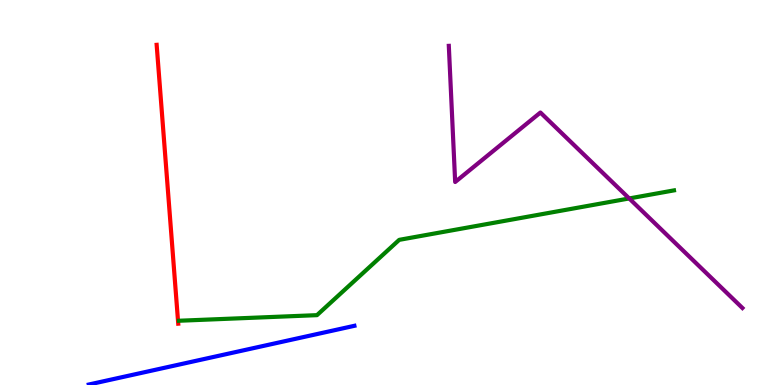[{'lines': ['blue', 'red'], 'intersections': []}, {'lines': ['green', 'red'], 'intersections': []}, {'lines': ['purple', 'red'], 'intersections': []}, {'lines': ['blue', 'green'], 'intersections': []}, {'lines': ['blue', 'purple'], 'intersections': []}, {'lines': ['green', 'purple'], 'intersections': [{'x': 8.12, 'y': 4.85}]}]